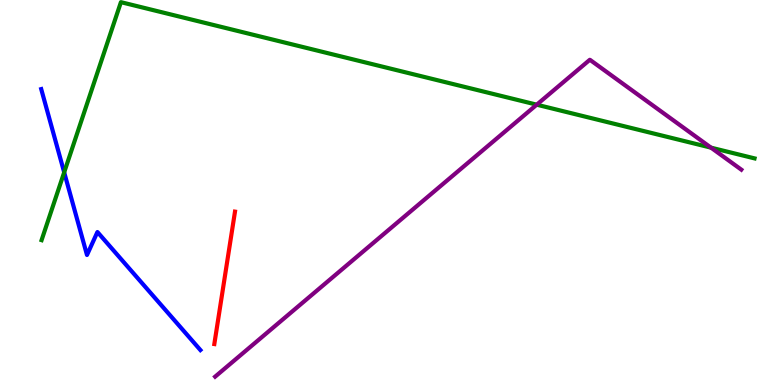[{'lines': ['blue', 'red'], 'intersections': []}, {'lines': ['green', 'red'], 'intersections': []}, {'lines': ['purple', 'red'], 'intersections': []}, {'lines': ['blue', 'green'], 'intersections': [{'x': 0.828, 'y': 5.52}]}, {'lines': ['blue', 'purple'], 'intersections': []}, {'lines': ['green', 'purple'], 'intersections': [{'x': 6.93, 'y': 7.28}, {'x': 9.17, 'y': 6.17}]}]